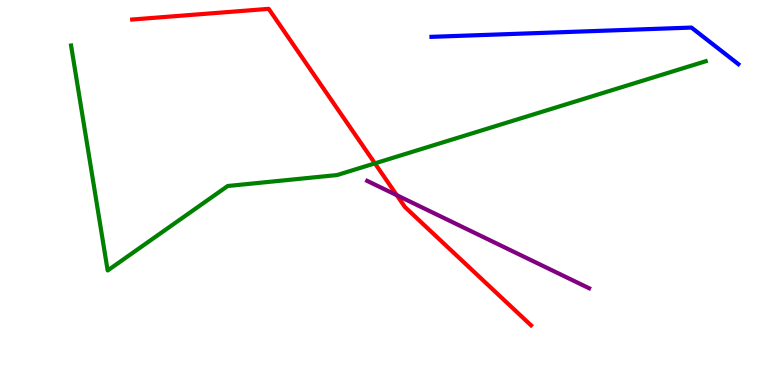[{'lines': ['blue', 'red'], 'intersections': []}, {'lines': ['green', 'red'], 'intersections': [{'x': 4.84, 'y': 5.76}]}, {'lines': ['purple', 'red'], 'intersections': [{'x': 5.12, 'y': 4.93}]}, {'lines': ['blue', 'green'], 'intersections': []}, {'lines': ['blue', 'purple'], 'intersections': []}, {'lines': ['green', 'purple'], 'intersections': []}]